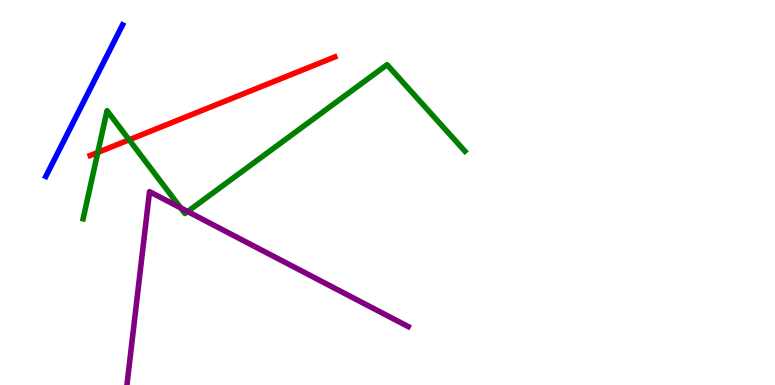[{'lines': ['blue', 'red'], 'intersections': []}, {'lines': ['green', 'red'], 'intersections': [{'x': 1.26, 'y': 6.04}, {'x': 1.67, 'y': 6.37}]}, {'lines': ['purple', 'red'], 'intersections': []}, {'lines': ['blue', 'green'], 'intersections': []}, {'lines': ['blue', 'purple'], 'intersections': []}, {'lines': ['green', 'purple'], 'intersections': [{'x': 2.33, 'y': 4.6}, {'x': 2.42, 'y': 4.51}]}]